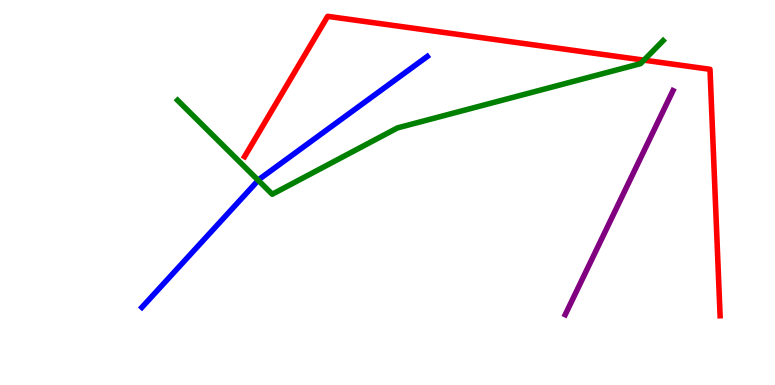[{'lines': ['blue', 'red'], 'intersections': []}, {'lines': ['green', 'red'], 'intersections': [{'x': 8.31, 'y': 8.44}]}, {'lines': ['purple', 'red'], 'intersections': []}, {'lines': ['blue', 'green'], 'intersections': [{'x': 3.33, 'y': 5.32}]}, {'lines': ['blue', 'purple'], 'intersections': []}, {'lines': ['green', 'purple'], 'intersections': []}]